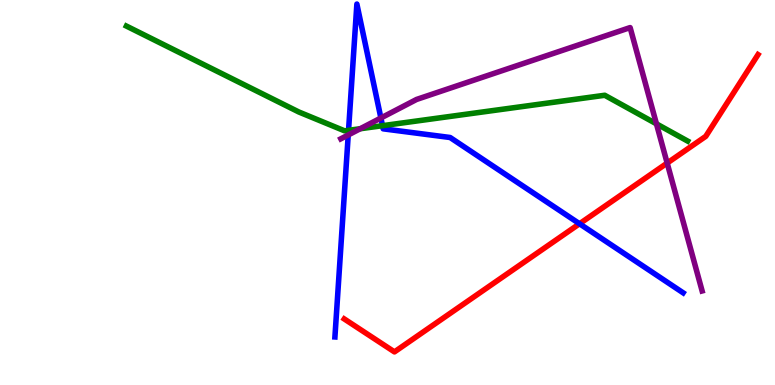[{'lines': ['blue', 'red'], 'intersections': [{'x': 7.48, 'y': 4.19}]}, {'lines': ['green', 'red'], 'intersections': []}, {'lines': ['purple', 'red'], 'intersections': [{'x': 8.61, 'y': 5.76}]}, {'lines': ['blue', 'green'], 'intersections': [{'x': 4.5, 'y': 6.61}, {'x': 4.94, 'y': 6.74}]}, {'lines': ['blue', 'purple'], 'intersections': [{'x': 4.49, 'y': 6.49}, {'x': 4.91, 'y': 6.94}]}, {'lines': ['green', 'purple'], 'intersections': [{'x': 4.65, 'y': 6.66}, {'x': 8.47, 'y': 6.78}]}]